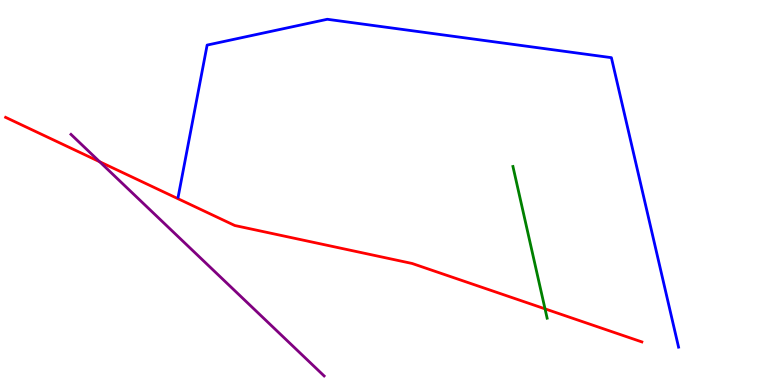[{'lines': ['blue', 'red'], 'intersections': []}, {'lines': ['green', 'red'], 'intersections': [{'x': 7.03, 'y': 1.98}]}, {'lines': ['purple', 'red'], 'intersections': [{'x': 1.29, 'y': 5.8}]}, {'lines': ['blue', 'green'], 'intersections': []}, {'lines': ['blue', 'purple'], 'intersections': []}, {'lines': ['green', 'purple'], 'intersections': []}]